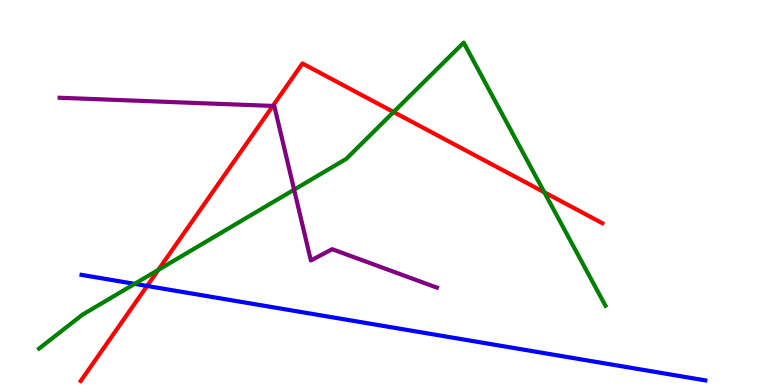[{'lines': ['blue', 'red'], 'intersections': [{'x': 1.9, 'y': 2.57}]}, {'lines': ['green', 'red'], 'intersections': [{'x': 2.04, 'y': 2.99}, {'x': 5.08, 'y': 7.09}, {'x': 7.02, 'y': 5.0}]}, {'lines': ['purple', 'red'], 'intersections': [{'x': 3.52, 'y': 7.25}]}, {'lines': ['blue', 'green'], 'intersections': [{'x': 1.74, 'y': 2.63}]}, {'lines': ['blue', 'purple'], 'intersections': []}, {'lines': ['green', 'purple'], 'intersections': [{'x': 3.79, 'y': 5.07}]}]